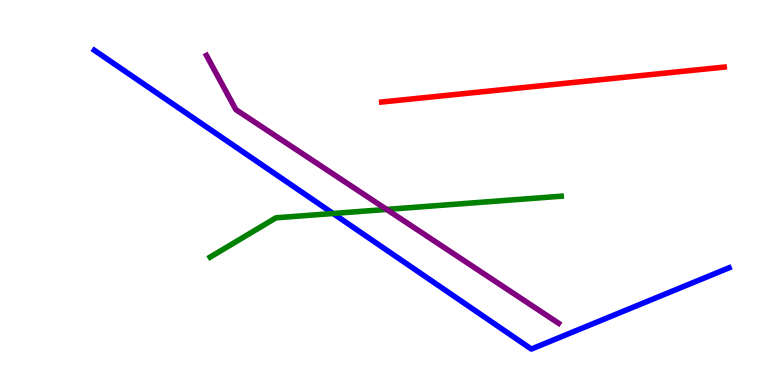[{'lines': ['blue', 'red'], 'intersections': []}, {'lines': ['green', 'red'], 'intersections': []}, {'lines': ['purple', 'red'], 'intersections': []}, {'lines': ['blue', 'green'], 'intersections': [{'x': 4.3, 'y': 4.45}]}, {'lines': ['blue', 'purple'], 'intersections': []}, {'lines': ['green', 'purple'], 'intersections': [{'x': 4.99, 'y': 4.56}]}]